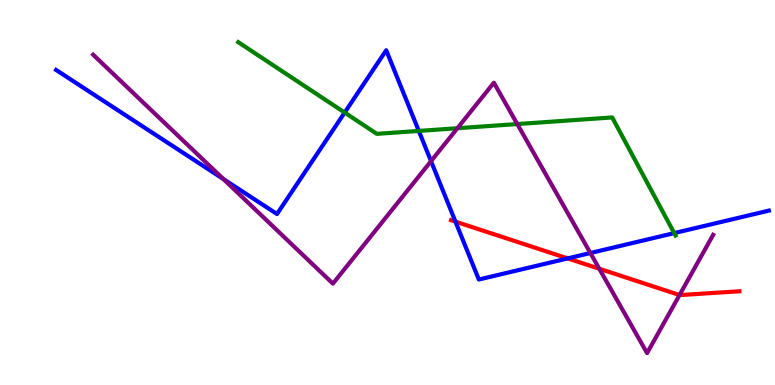[{'lines': ['blue', 'red'], 'intersections': [{'x': 5.88, 'y': 4.24}, {'x': 7.33, 'y': 3.29}]}, {'lines': ['green', 'red'], 'intersections': []}, {'lines': ['purple', 'red'], 'intersections': [{'x': 7.73, 'y': 3.02}, {'x': 8.77, 'y': 2.34}]}, {'lines': ['blue', 'green'], 'intersections': [{'x': 4.45, 'y': 7.08}, {'x': 5.4, 'y': 6.6}, {'x': 8.7, 'y': 3.95}]}, {'lines': ['blue', 'purple'], 'intersections': [{'x': 2.88, 'y': 5.35}, {'x': 5.56, 'y': 5.81}, {'x': 7.62, 'y': 3.43}]}, {'lines': ['green', 'purple'], 'intersections': [{'x': 5.9, 'y': 6.67}, {'x': 6.67, 'y': 6.78}]}]